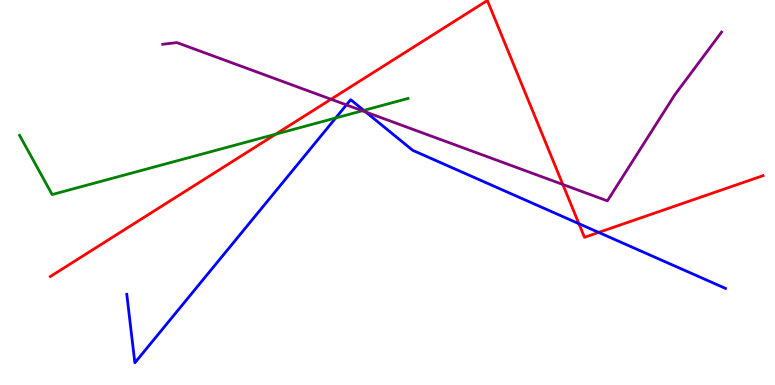[{'lines': ['blue', 'red'], 'intersections': [{'x': 7.47, 'y': 4.19}, {'x': 7.73, 'y': 3.96}]}, {'lines': ['green', 'red'], 'intersections': [{'x': 3.56, 'y': 6.51}]}, {'lines': ['purple', 'red'], 'intersections': [{'x': 4.27, 'y': 7.42}, {'x': 7.26, 'y': 5.21}]}, {'lines': ['blue', 'green'], 'intersections': [{'x': 4.33, 'y': 6.94}, {'x': 4.69, 'y': 7.13}]}, {'lines': ['blue', 'purple'], 'intersections': [{'x': 4.47, 'y': 7.28}, {'x': 4.72, 'y': 7.09}]}, {'lines': ['green', 'purple'], 'intersections': [{'x': 4.68, 'y': 7.12}]}]